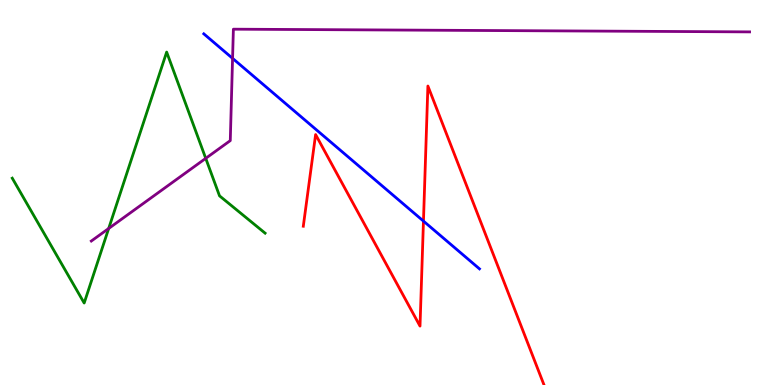[{'lines': ['blue', 'red'], 'intersections': [{'x': 5.46, 'y': 4.26}]}, {'lines': ['green', 'red'], 'intersections': []}, {'lines': ['purple', 'red'], 'intersections': []}, {'lines': ['blue', 'green'], 'intersections': []}, {'lines': ['blue', 'purple'], 'intersections': [{'x': 3.0, 'y': 8.48}]}, {'lines': ['green', 'purple'], 'intersections': [{'x': 1.4, 'y': 4.07}, {'x': 2.65, 'y': 5.89}]}]